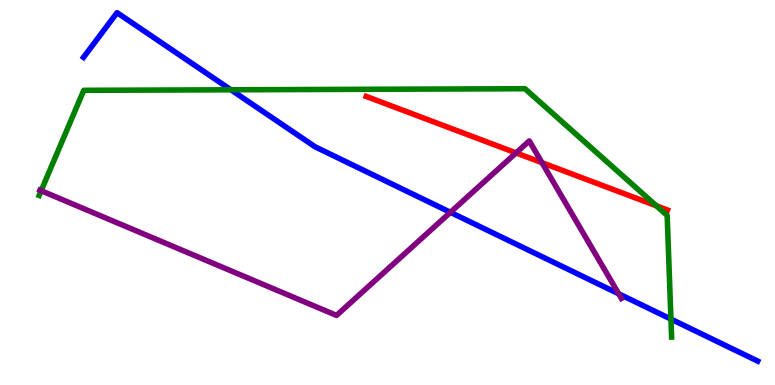[{'lines': ['blue', 'red'], 'intersections': []}, {'lines': ['green', 'red'], 'intersections': [{'x': 8.47, 'y': 4.65}]}, {'lines': ['purple', 'red'], 'intersections': [{'x': 6.66, 'y': 6.03}, {'x': 6.99, 'y': 5.77}]}, {'lines': ['blue', 'green'], 'intersections': [{'x': 2.98, 'y': 7.67}, {'x': 8.66, 'y': 1.71}]}, {'lines': ['blue', 'purple'], 'intersections': [{'x': 5.81, 'y': 4.49}, {'x': 7.98, 'y': 2.37}]}, {'lines': ['green', 'purple'], 'intersections': [{'x': 0.531, 'y': 5.05}]}]